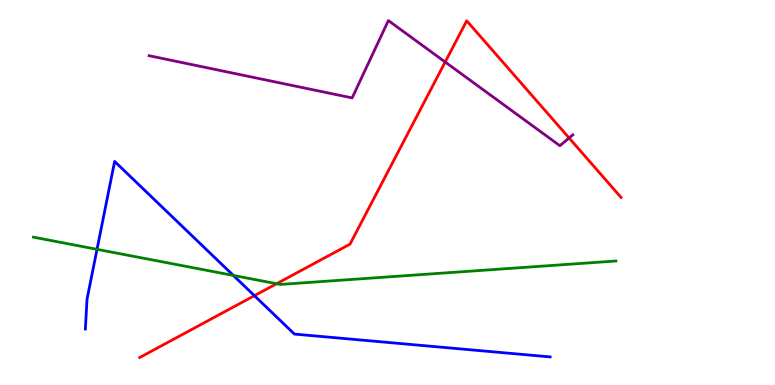[{'lines': ['blue', 'red'], 'intersections': [{'x': 3.28, 'y': 2.32}]}, {'lines': ['green', 'red'], 'intersections': [{'x': 3.57, 'y': 2.63}]}, {'lines': ['purple', 'red'], 'intersections': [{'x': 5.74, 'y': 8.39}, {'x': 7.34, 'y': 6.42}]}, {'lines': ['blue', 'green'], 'intersections': [{'x': 1.25, 'y': 3.52}, {'x': 3.01, 'y': 2.85}]}, {'lines': ['blue', 'purple'], 'intersections': []}, {'lines': ['green', 'purple'], 'intersections': []}]